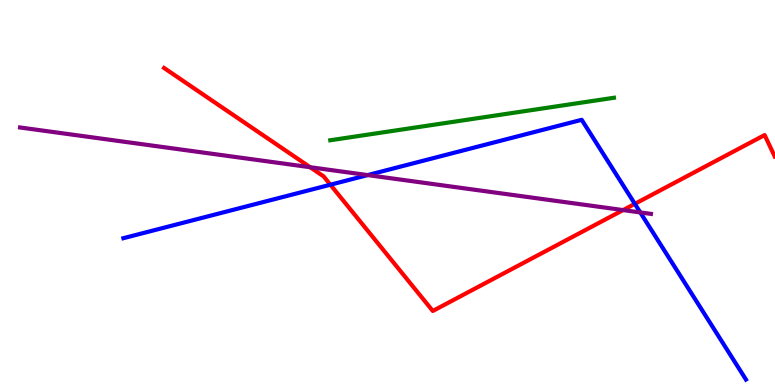[{'lines': ['blue', 'red'], 'intersections': [{'x': 4.26, 'y': 5.2}, {'x': 8.19, 'y': 4.71}]}, {'lines': ['green', 'red'], 'intersections': []}, {'lines': ['purple', 'red'], 'intersections': [{'x': 4.0, 'y': 5.66}, {'x': 8.04, 'y': 4.54}]}, {'lines': ['blue', 'green'], 'intersections': []}, {'lines': ['blue', 'purple'], 'intersections': [{'x': 4.74, 'y': 5.45}, {'x': 8.26, 'y': 4.48}]}, {'lines': ['green', 'purple'], 'intersections': []}]